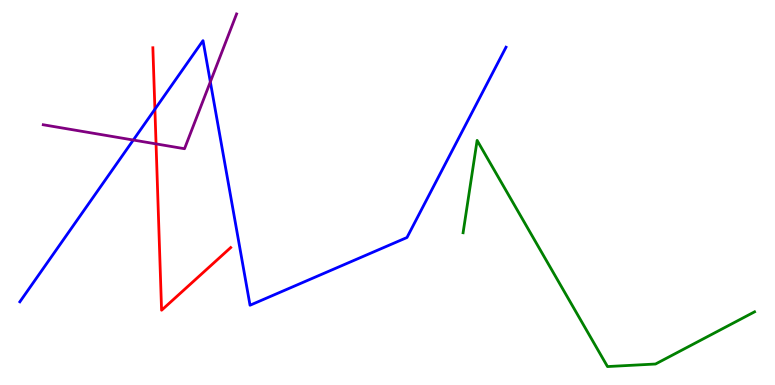[{'lines': ['blue', 'red'], 'intersections': [{'x': 2.0, 'y': 7.16}]}, {'lines': ['green', 'red'], 'intersections': []}, {'lines': ['purple', 'red'], 'intersections': [{'x': 2.01, 'y': 6.26}]}, {'lines': ['blue', 'green'], 'intersections': []}, {'lines': ['blue', 'purple'], 'intersections': [{'x': 1.72, 'y': 6.36}, {'x': 2.71, 'y': 7.87}]}, {'lines': ['green', 'purple'], 'intersections': []}]